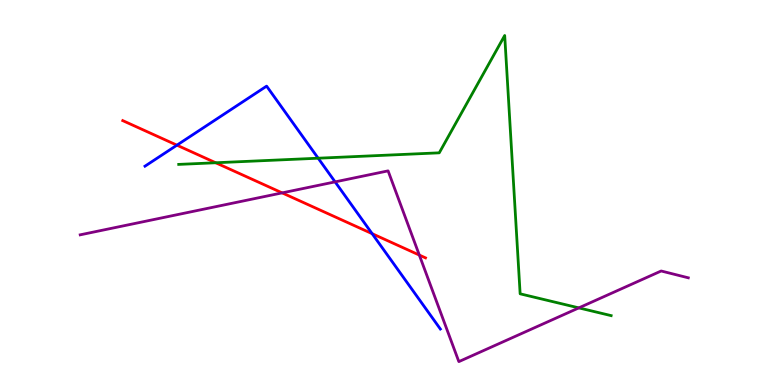[{'lines': ['blue', 'red'], 'intersections': [{'x': 2.28, 'y': 6.23}, {'x': 4.8, 'y': 3.93}]}, {'lines': ['green', 'red'], 'intersections': [{'x': 2.78, 'y': 5.77}]}, {'lines': ['purple', 'red'], 'intersections': [{'x': 3.64, 'y': 4.99}, {'x': 5.41, 'y': 3.38}]}, {'lines': ['blue', 'green'], 'intersections': [{'x': 4.11, 'y': 5.89}]}, {'lines': ['blue', 'purple'], 'intersections': [{'x': 4.32, 'y': 5.28}]}, {'lines': ['green', 'purple'], 'intersections': [{'x': 7.47, 'y': 2.0}]}]